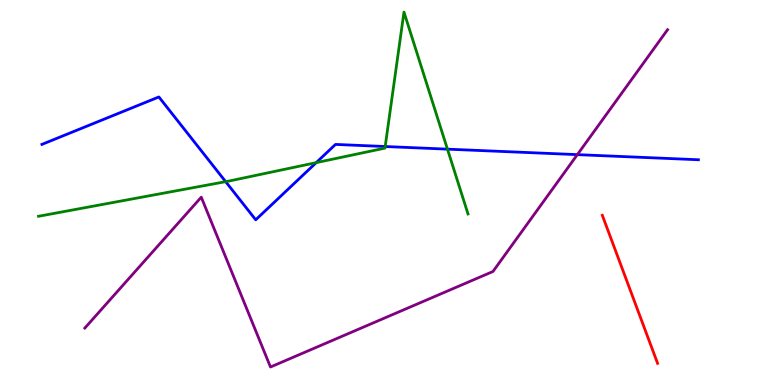[{'lines': ['blue', 'red'], 'intersections': []}, {'lines': ['green', 'red'], 'intersections': []}, {'lines': ['purple', 'red'], 'intersections': []}, {'lines': ['blue', 'green'], 'intersections': [{'x': 2.91, 'y': 5.28}, {'x': 4.08, 'y': 5.78}, {'x': 4.97, 'y': 6.19}, {'x': 5.77, 'y': 6.13}]}, {'lines': ['blue', 'purple'], 'intersections': [{'x': 7.45, 'y': 5.98}]}, {'lines': ['green', 'purple'], 'intersections': []}]